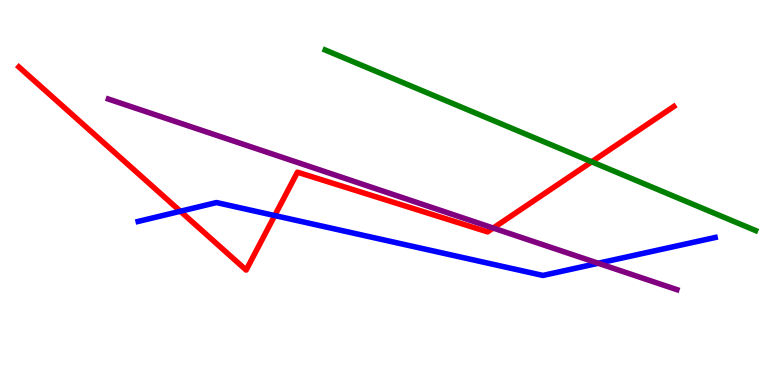[{'lines': ['blue', 'red'], 'intersections': [{'x': 2.33, 'y': 4.51}, {'x': 3.54, 'y': 4.4}]}, {'lines': ['green', 'red'], 'intersections': [{'x': 7.63, 'y': 5.8}]}, {'lines': ['purple', 'red'], 'intersections': [{'x': 6.36, 'y': 4.08}]}, {'lines': ['blue', 'green'], 'intersections': []}, {'lines': ['blue', 'purple'], 'intersections': [{'x': 7.72, 'y': 3.16}]}, {'lines': ['green', 'purple'], 'intersections': []}]